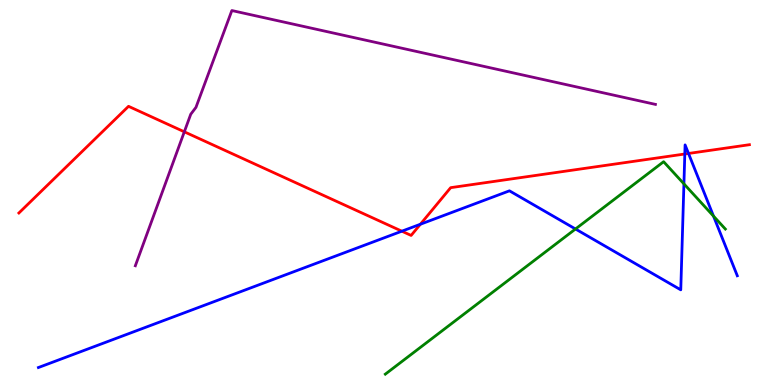[{'lines': ['blue', 'red'], 'intersections': [{'x': 5.19, 'y': 4.0}, {'x': 5.42, 'y': 4.18}, {'x': 8.84, 'y': 6.0}, {'x': 8.88, 'y': 6.01}]}, {'lines': ['green', 'red'], 'intersections': []}, {'lines': ['purple', 'red'], 'intersections': [{'x': 2.38, 'y': 6.58}]}, {'lines': ['blue', 'green'], 'intersections': [{'x': 7.43, 'y': 4.05}, {'x': 8.82, 'y': 5.22}, {'x': 9.21, 'y': 4.39}]}, {'lines': ['blue', 'purple'], 'intersections': []}, {'lines': ['green', 'purple'], 'intersections': []}]